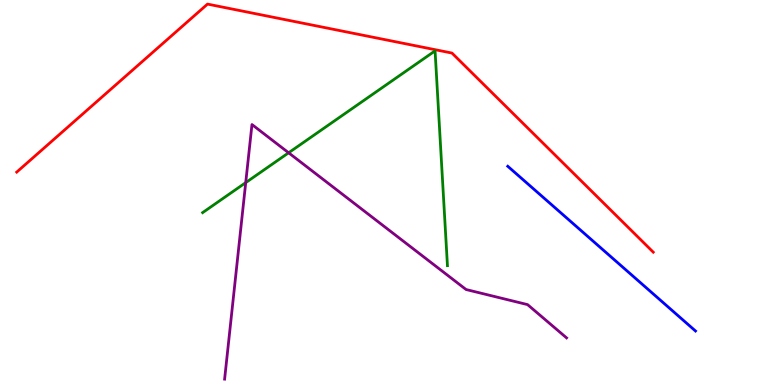[{'lines': ['blue', 'red'], 'intersections': []}, {'lines': ['green', 'red'], 'intersections': []}, {'lines': ['purple', 'red'], 'intersections': []}, {'lines': ['blue', 'green'], 'intersections': []}, {'lines': ['blue', 'purple'], 'intersections': []}, {'lines': ['green', 'purple'], 'intersections': [{'x': 3.17, 'y': 5.26}, {'x': 3.72, 'y': 6.03}]}]